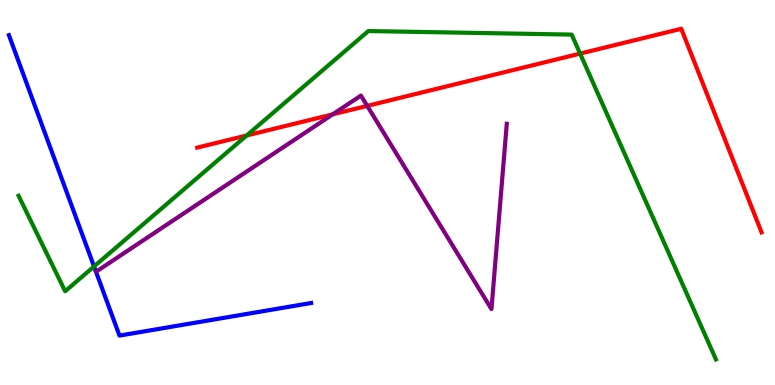[{'lines': ['blue', 'red'], 'intersections': []}, {'lines': ['green', 'red'], 'intersections': [{'x': 3.18, 'y': 6.48}, {'x': 7.49, 'y': 8.61}]}, {'lines': ['purple', 'red'], 'intersections': [{'x': 4.29, 'y': 7.03}, {'x': 4.74, 'y': 7.25}]}, {'lines': ['blue', 'green'], 'intersections': [{'x': 1.21, 'y': 3.08}]}, {'lines': ['blue', 'purple'], 'intersections': []}, {'lines': ['green', 'purple'], 'intersections': []}]